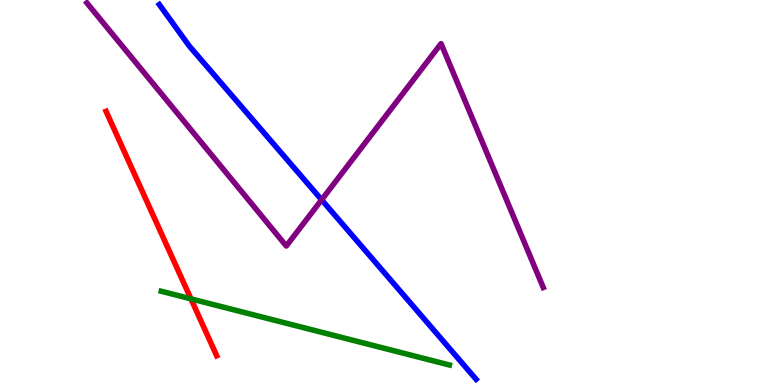[{'lines': ['blue', 'red'], 'intersections': []}, {'lines': ['green', 'red'], 'intersections': [{'x': 2.46, 'y': 2.24}]}, {'lines': ['purple', 'red'], 'intersections': []}, {'lines': ['blue', 'green'], 'intersections': []}, {'lines': ['blue', 'purple'], 'intersections': [{'x': 4.15, 'y': 4.81}]}, {'lines': ['green', 'purple'], 'intersections': []}]